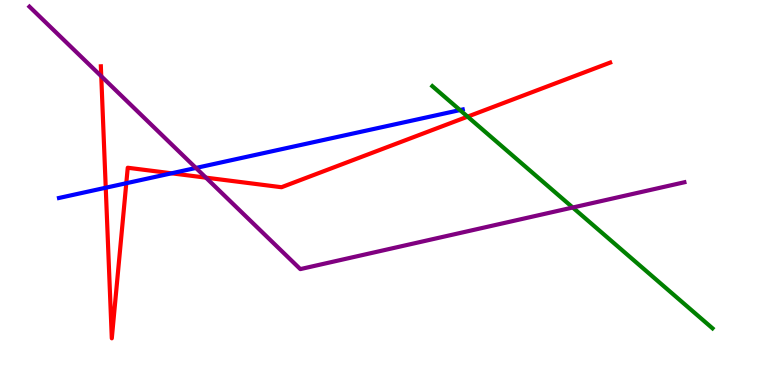[{'lines': ['blue', 'red'], 'intersections': [{'x': 1.36, 'y': 5.12}, {'x': 1.63, 'y': 5.24}, {'x': 2.21, 'y': 5.5}]}, {'lines': ['green', 'red'], 'intersections': [{'x': 6.03, 'y': 6.97}]}, {'lines': ['purple', 'red'], 'intersections': [{'x': 1.31, 'y': 8.02}, {'x': 2.66, 'y': 5.39}]}, {'lines': ['blue', 'green'], 'intersections': [{'x': 5.94, 'y': 7.14}]}, {'lines': ['blue', 'purple'], 'intersections': [{'x': 2.53, 'y': 5.64}]}, {'lines': ['green', 'purple'], 'intersections': [{'x': 7.39, 'y': 4.61}]}]